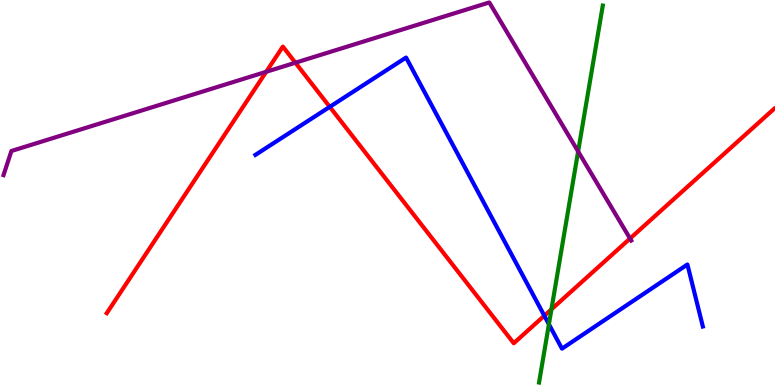[{'lines': ['blue', 'red'], 'intersections': [{'x': 4.25, 'y': 7.22}, {'x': 7.02, 'y': 1.8}]}, {'lines': ['green', 'red'], 'intersections': [{'x': 7.12, 'y': 1.97}]}, {'lines': ['purple', 'red'], 'intersections': [{'x': 3.44, 'y': 8.14}, {'x': 3.81, 'y': 8.37}, {'x': 8.13, 'y': 3.8}]}, {'lines': ['blue', 'green'], 'intersections': [{'x': 7.08, 'y': 1.58}]}, {'lines': ['blue', 'purple'], 'intersections': []}, {'lines': ['green', 'purple'], 'intersections': [{'x': 7.46, 'y': 6.07}]}]